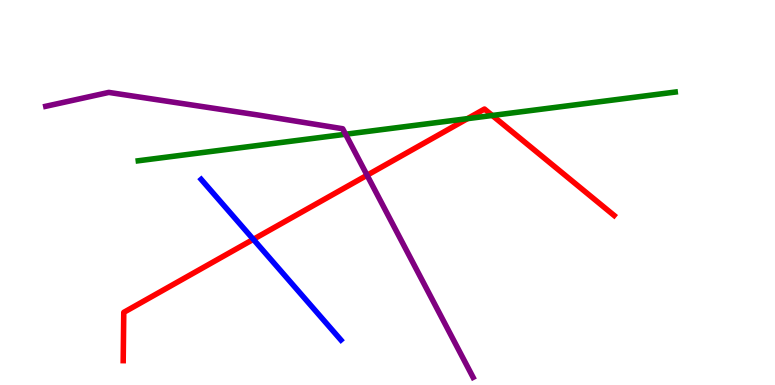[{'lines': ['blue', 'red'], 'intersections': [{'x': 3.27, 'y': 3.78}]}, {'lines': ['green', 'red'], 'intersections': [{'x': 6.03, 'y': 6.92}, {'x': 6.35, 'y': 7.0}]}, {'lines': ['purple', 'red'], 'intersections': [{'x': 4.74, 'y': 5.45}]}, {'lines': ['blue', 'green'], 'intersections': []}, {'lines': ['blue', 'purple'], 'intersections': []}, {'lines': ['green', 'purple'], 'intersections': [{'x': 4.46, 'y': 6.51}]}]